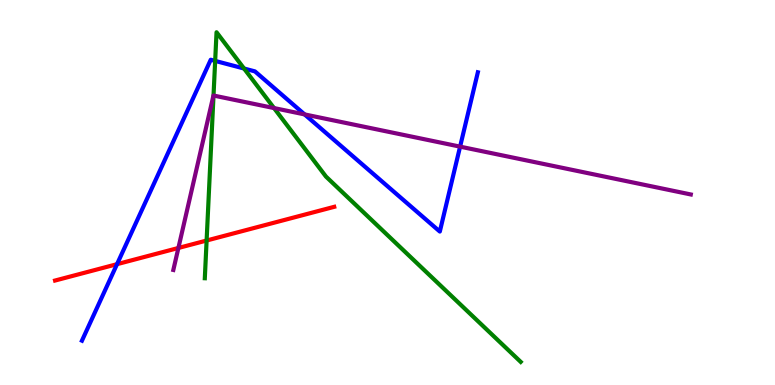[{'lines': ['blue', 'red'], 'intersections': [{'x': 1.51, 'y': 3.14}]}, {'lines': ['green', 'red'], 'intersections': [{'x': 2.67, 'y': 3.75}]}, {'lines': ['purple', 'red'], 'intersections': [{'x': 2.3, 'y': 3.56}]}, {'lines': ['blue', 'green'], 'intersections': [{'x': 2.78, 'y': 8.42}, {'x': 3.15, 'y': 8.22}]}, {'lines': ['blue', 'purple'], 'intersections': [{'x': 3.93, 'y': 7.03}, {'x': 5.94, 'y': 6.19}]}, {'lines': ['green', 'purple'], 'intersections': [{'x': 2.76, 'y': 7.52}, {'x': 3.54, 'y': 7.19}]}]